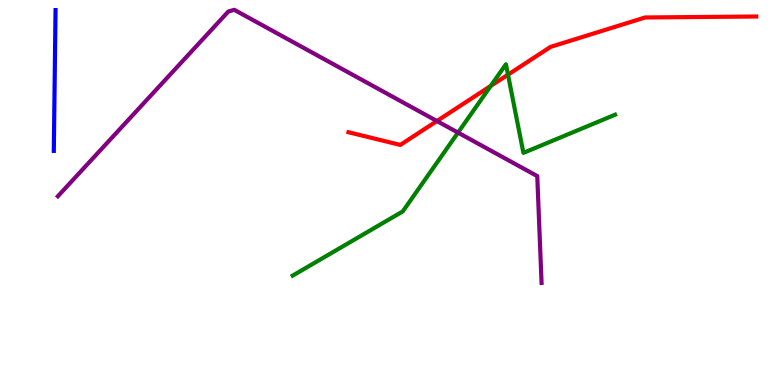[{'lines': ['blue', 'red'], 'intersections': []}, {'lines': ['green', 'red'], 'intersections': [{'x': 6.33, 'y': 7.77}, {'x': 6.55, 'y': 8.06}]}, {'lines': ['purple', 'red'], 'intersections': [{'x': 5.64, 'y': 6.86}]}, {'lines': ['blue', 'green'], 'intersections': []}, {'lines': ['blue', 'purple'], 'intersections': []}, {'lines': ['green', 'purple'], 'intersections': [{'x': 5.91, 'y': 6.56}]}]